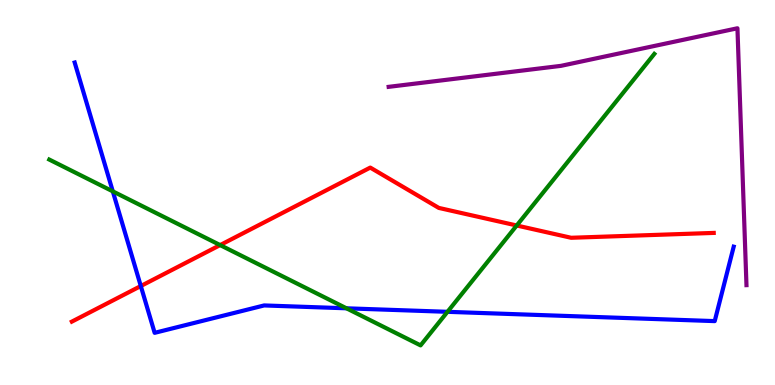[{'lines': ['blue', 'red'], 'intersections': [{'x': 1.82, 'y': 2.57}]}, {'lines': ['green', 'red'], 'intersections': [{'x': 2.84, 'y': 3.63}, {'x': 6.67, 'y': 4.14}]}, {'lines': ['purple', 'red'], 'intersections': []}, {'lines': ['blue', 'green'], 'intersections': [{'x': 1.46, 'y': 5.03}, {'x': 4.47, 'y': 1.99}, {'x': 5.77, 'y': 1.9}]}, {'lines': ['blue', 'purple'], 'intersections': []}, {'lines': ['green', 'purple'], 'intersections': []}]